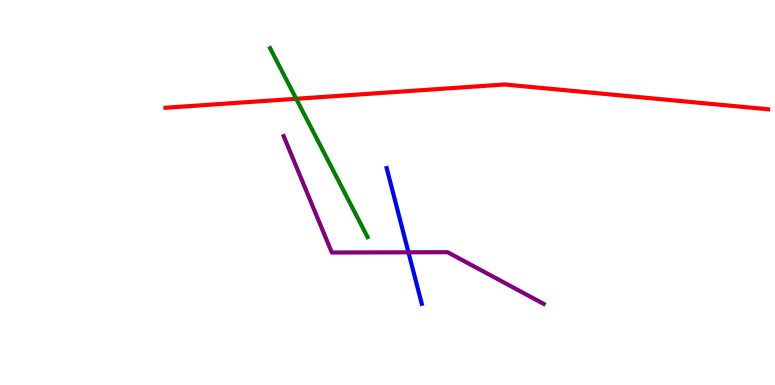[{'lines': ['blue', 'red'], 'intersections': []}, {'lines': ['green', 'red'], 'intersections': [{'x': 3.82, 'y': 7.43}]}, {'lines': ['purple', 'red'], 'intersections': []}, {'lines': ['blue', 'green'], 'intersections': []}, {'lines': ['blue', 'purple'], 'intersections': [{'x': 5.27, 'y': 3.45}]}, {'lines': ['green', 'purple'], 'intersections': []}]